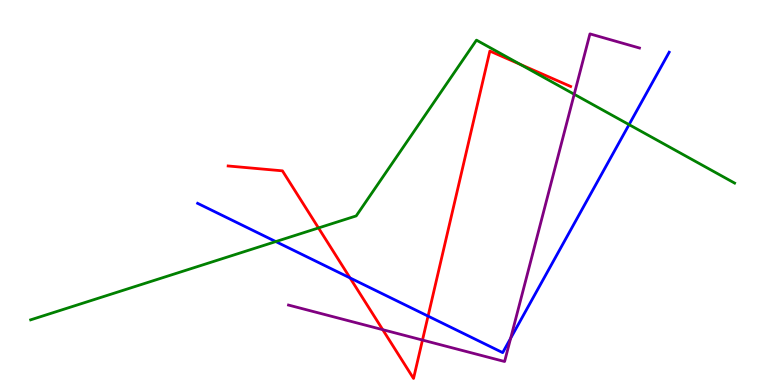[{'lines': ['blue', 'red'], 'intersections': [{'x': 4.52, 'y': 2.78}, {'x': 5.52, 'y': 1.79}]}, {'lines': ['green', 'red'], 'intersections': [{'x': 4.11, 'y': 4.08}, {'x': 6.71, 'y': 8.33}]}, {'lines': ['purple', 'red'], 'intersections': [{'x': 4.94, 'y': 1.44}, {'x': 5.45, 'y': 1.17}]}, {'lines': ['blue', 'green'], 'intersections': [{'x': 3.56, 'y': 3.73}, {'x': 8.12, 'y': 6.76}]}, {'lines': ['blue', 'purple'], 'intersections': [{'x': 6.59, 'y': 1.21}]}, {'lines': ['green', 'purple'], 'intersections': [{'x': 7.41, 'y': 7.55}]}]